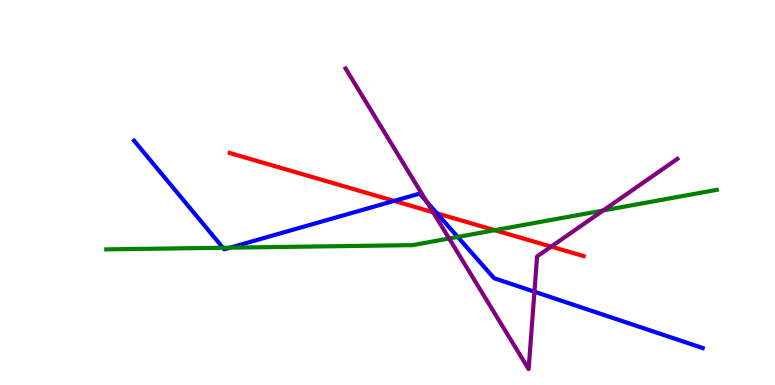[{'lines': ['blue', 'red'], 'intersections': [{'x': 5.09, 'y': 4.78}, {'x': 5.64, 'y': 4.46}]}, {'lines': ['green', 'red'], 'intersections': [{'x': 6.38, 'y': 4.02}]}, {'lines': ['purple', 'red'], 'intersections': [{'x': 5.59, 'y': 4.49}, {'x': 7.11, 'y': 3.59}]}, {'lines': ['blue', 'green'], 'intersections': [{'x': 2.88, 'y': 3.56}, {'x': 2.97, 'y': 3.57}, {'x': 5.91, 'y': 3.85}]}, {'lines': ['blue', 'purple'], 'intersections': [{'x': 5.51, 'y': 4.76}, {'x': 6.9, 'y': 2.42}]}, {'lines': ['green', 'purple'], 'intersections': [{'x': 5.79, 'y': 3.81}, {'x': 7.78, 'y': 4.53}]}]